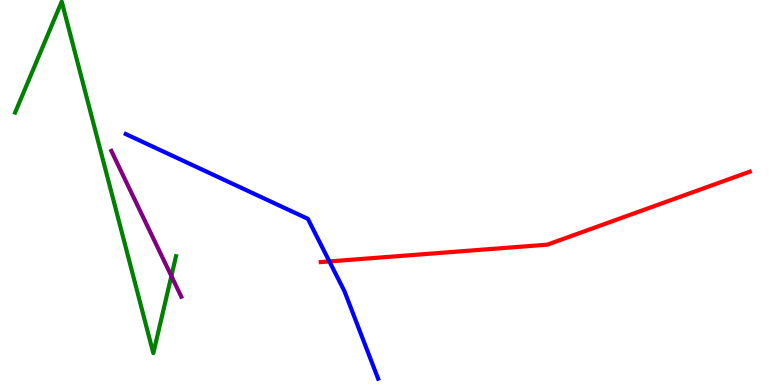[{'lines': ['blue', 'red'], 'intersections': [{'x': 4.25, 'y': 3.21}]}, {'lines': ['green', 'red'], 'intersections': []}, {'lines': ['purple', 'red'], 'intersections': []}, {'lines': ['blue', 'green'], 'intersections': []}, {'lines': ['blue', 'purple'], 'intersections': []}, {'lines': ['green', 'purple'], 'intersections': [{'x': 2.21, 'y': 2.83}]}]